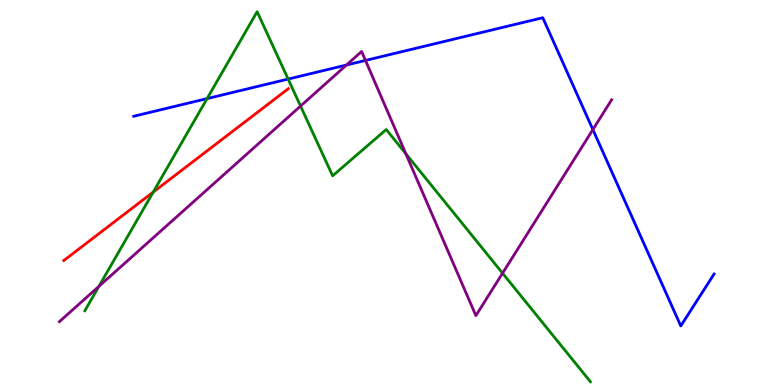[{'lines': ['blue', 'red'], 'intersections': []}, {'lines': ['green', 'red'], 'intersections': [{'x': 1.98, 'y': 5.01}]}, {'lines': ['purple', 'red'], 'intersections': []}, {'lines': ['blue', 'green'], 'intersections': [{'x': 2.67, 'y': 7.44}, {'x': 3.72, 'y': 7.95}]}, {'lines': ['blue', 'purple'], 'intersections': [{'x': 4.47, 'y': 8.31}, {'x': 4.72, 'y': 8.43}, {'x': 7.65, 'y': 6.63}]}, {'lines': ['green', 'purple'], 'intersections': [{'x': 1.28, 'y': 2.56}, {'x': 3.88, 'y': 7.24}, {'x': 5.24, 'y': 6.01}, {'x': 6.48, 'y': 2.9}]}]